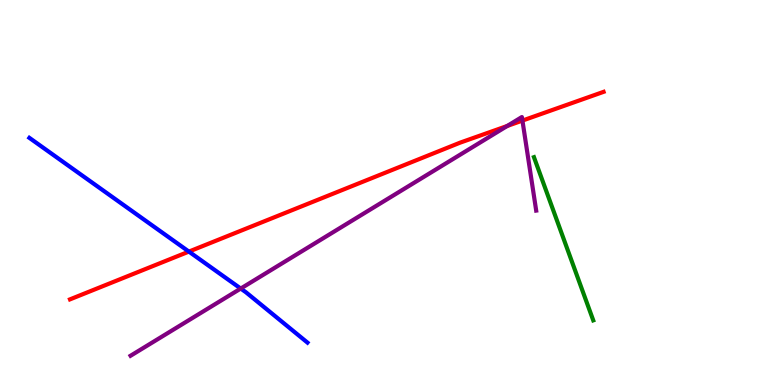[{'lines': ['blue', 'red'], 'intersections': [{'x': 2.44, 'y': 3.46}]}, {'lines': ['green', 'red'], 'intersections': []}, {'lines': ['purple', 'red'], 'intersections': [{'x': 6.54, 'y': 6.73}, {'x': 6.74, 'y': 6.87}]}, {'lines': ['blue', 'green'], 'intersections': []}, {'lines': ['blue', 'purple'], 'intersections': [{'x': 3.11, 'y': 2.51}]}, {'lines': ['green', 'purple'], 'intersections': []}]